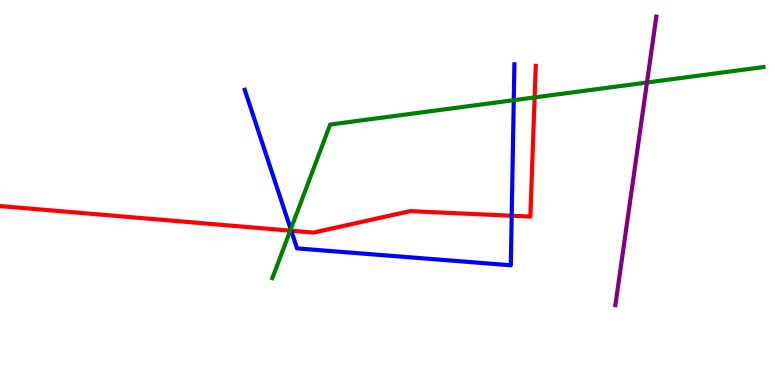[{'lines': ['blue', 'red'], 'intersections': [{'x': 3.76, 'y': 4.01}, {'x': 6.6, 'y': 4.4}]}, {'lines': ['green', 'red'], 'intersections': [{'x': 3.74, 'y': 4.01}, {'x': 6.9, 'y': 7.47}]}, {'lines': ['purple', 'red'], 'intersections': []}, {'lines': ['blue', 'green'], 'intersections': [{'x': 3.75, 'y': 4.04}, {'x': 6.63, 'y': 7.4}]}, {'lines': ['blue', 'purple'], 'intersections': []}, {'lines': ['green', 'purple'], 'intersections': [{'x': 8.35, 'y': 7.86}]}]